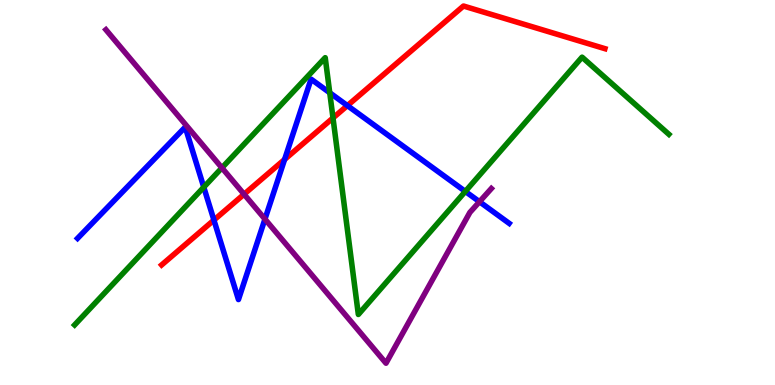[{'lines': ['blue', 'red'], 'intersections': [{'x': 2.76, 'y': 4.28}, {'x': 3.67, 'y': 5.86}, {'x': 4.48, 'y': 7.26}]}, {'lines': ['green', 'red'], 'intersections': [{'x': 4.3, 'y': 6.94}]}, {'lines': ['purple', 'red'], 'intersections': [{'x': 3.15, 'y': 4.95}]}, {'lines': ['blue', 'green'], 'intersections': [{'x': 2.63, 'y': 5.14}, {'x': 4.25, 'y': 7.59}, {'x': 6.0, 'y': 5.03}]}, {'lines': ['blue', 'purple'], 'intersections': [{'x': 3.42, 'y': 4.31}, {'x': 6.19, 'y': 4.76}]}, {'lines': ['green', 'purple'], 'intersections': [{'x': 2.86, 'y': 5.64}]}]